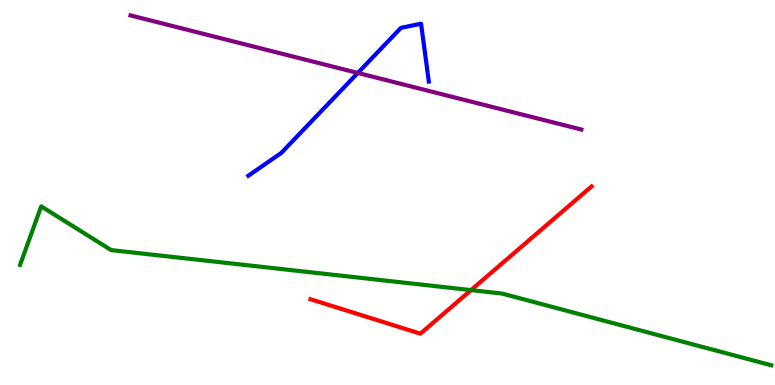[{'lines': ['blue', 'red'], 'intersections': []}, {'lines': ['green', 'red'], 'intersections': [{'x': 6.08, 'y': 2.46}]}, {'lines': ['purple', 'red'], 'intersections': []}, {'lines': ['blue', 'green'], 'intersections': []}, {'lines': ['blue', 'purple'], 'intersections': [{'x': 4.62, 'y': 8.11}]}, {'lines': ['green', 'purple'], 'intersections': []}]